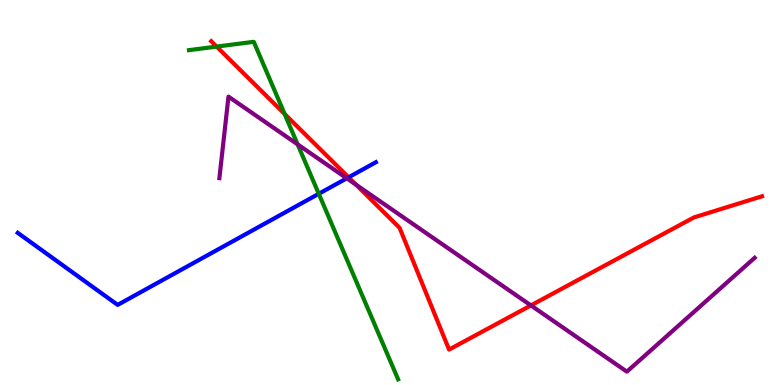[{'lines': ['blue', 'red'], 'intersections': [{'x': 4.5, 'y': 5.39}]}, {'lines': ['green', 'red'], 'intersections': [{'x': 2.8, 'y': 8.79}, {'x': 3.67, 'y': 7.04}]}, {'lines': ['purple', 'red'], 'intersections': [{'x': 4.59, 'y': 5.2}, {'x': 6.85, 'y': 2.07}]}, {'lines': ['blue', 'green'], 'intersections': [{'x': 4.11, 'y': 4.97}]}, {'lines': ['blue', 'purple'], 'intersections': [{'x': 4.47, 'y': 5.37}]}, {'lines': ['green', 'purple'], 'intersections': [{'x': 3.84, 'y': 6.25}]}]